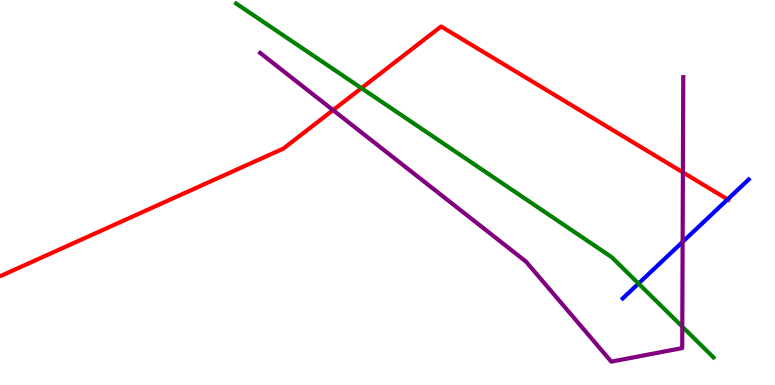[{'lines': ['blue', 'red'], 'intersections': [{'x': 9.39, 'y': 4.82}]}, {'lines': ['green', 'red'], 'intersections': [{'x': 4.66, 'y': 7.71}]}, {'lines': ['purple', 'red'], 'intersections': [{'x': 4.3, 'y': 7.14}, {'x': 8.81, 'y': 5.52}]}, {'lines': ['blue', 'green'], 'intersections': [{'x': 8.24, 'y': 2.64}]}, {'lines': ['blue', 'purple'], 'intersections': [{'x': 8.81, 'y': 3.72}]}, {'lines': ['green', 'purple'], 'intersections': [{'x': 8.8, 'y': 1.51}]}]